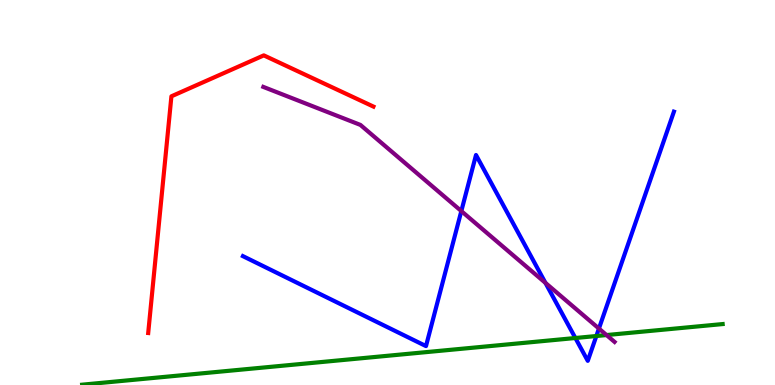[{'lines': ['blue', 'red'], 'intersections': []}, {'lines': ['green', 'red'], 'intersections': []}, {'lines': ['purple', 'red'], 'intersections': []}, {'lines': ['blue', 'green'], 'intersections': [{'x': 7.42, 'y': 1.22}, {'x': 7.69, 'y': 1.27}]}, {'lines': ['blue', 'purple'], 'intersections': [{'x': 5.95, 'y': 4.52}, {'x': 7.04, 'y': 2.65}, {'x': 7.73, 'y': 1.47}]}, {'lines': ['green', 'purple'], 'intersections': [{'x': 7.83, 'y': 1.3}]}]